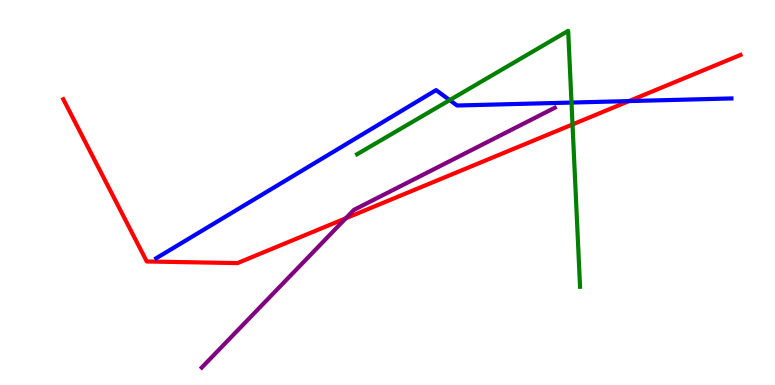[{'lines': ['blue', 'red'], 'intersections': [{'x': 8.12, 'y': 7.37}]}, {'lines': ['green', 'red'], 'intersections': [{'x': 7.39, 'y': 6.77}]}, {'lines': ['purple', 'red'], 'intersections': [{'x': 4.46, 'y': 4.33}]}, {'lines': ['blue', 'green'], 'intersections': [{'x': 5.8, 'y': 7.4}, {'x': 7.37, 'y': 7.34}]}, {'lines': ['blue', 'purple'], 'intersections': []}, {'lines': ['green', 'purple'], 'intersections': []}]